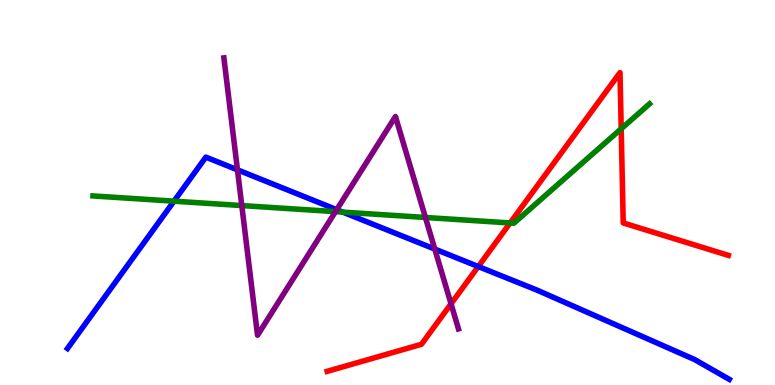[{'lines': ['blue', 'red'], 'intersections': [{'x': 6.17, 'y': 3.08}]}, {'lines': ['green', 'red'], 'intersections': [{'x': 6.58, 'y': 4.21}, {'x': 8.02, 'y': 6.66}]}, {'lines': ['purple', 'red'], 'intersections': [{'x': 5.82, 'y': 2.11}]}, {'lines': ['blue', 'green'], 'intersections': [{'x': 2.25, 'y': 4.77}, {'x': 4.42, 'y': 4.49}]}, {'lines': ['blue', 'purple'], 'intersections': [{'x': 3.06, 'y': 5.59}, {'x': 4.34, 'y': 4.55}, {'x': 5.61, 'y': 3.53}]}, {'lines': ['green', 'purple'], 'intersections': [{'x': 3.12, 'y': 4.66}, {'x': 4.33, 'y': 4.5}, {'x': 5.49, 'y': 4.35}]}]